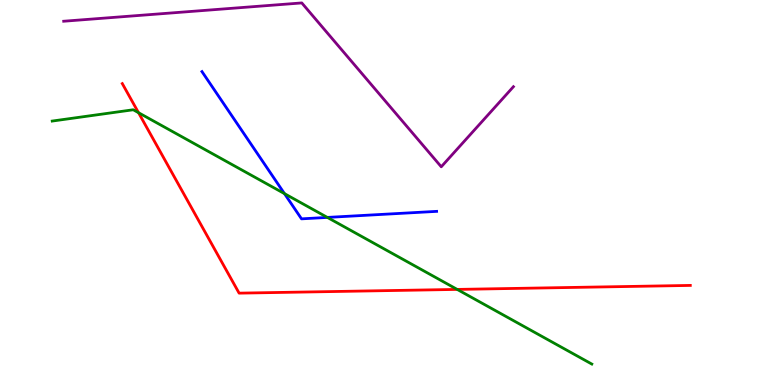[{'lines': ['blue', 'red'], 'intersections': []}, {'lines': ['green', 'red'], 'intersections': [{'x': 1.79, 'y': 7.07}, {'x': 5.9, 'y': 2.48}]}, {'lines': ['purple', 'red'], 'intersections': []}, {'lines': ['blue', 'green'], 'intersections': [{'x': 3.67, 'y': 4.97}, {'x': 4.22, 'y': 4.35}]}, {'lines': ['blue', 'purple'], 'intersections': []}, {'lines': ['green', 'purple'], 'intersections': []}]